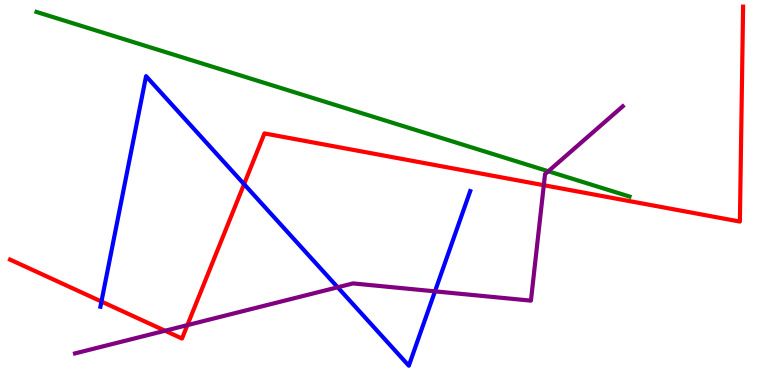[{'lines': ['blue', 'red'], 'intersections': [{'x': 1.31, 'y': 2.17}, {'x': 3.15, 'y': 5.22}]}, {'lines': ['green', 'red'], 'intersections': []}, {'lines': ['purple', 'red'], 'intersections': [{'x': 2.13, 'y': 1.41}, {'x': 2.42, 'y': 1.56}, {'x': 7.02, 'y': 5.19}]}, {'lines': ['blue', 'green'], 'intersections': []}, {'lines': ['blue', 'purple'], 'intersections': [{'x': 4.36, 'y': 2.54}, {'x': 5.61, 'y': 2.43}]}, {'lines': ['green', 'purple'], 'intersections': [{'x': 7.07, 'y': 5.55}]}]